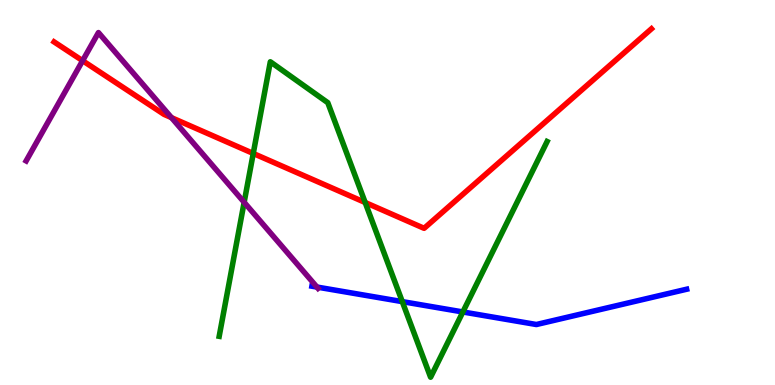[{'lines': ['blue', 'red'], 'intersections': []}, {'lines': ['green', 'red'], 'intersections': [{'x': 3.27, 'y': 6.01}, {'x': 4.71, 'y': 4.74}]}, {'lines': ['purple', 'red'], 'intersections': [{'x': 1.07, 'y': 8.42}, {'x': 2.21, 'y': 6.94}]}, {'lines': ['blue', 'green'], 'intersections': [{'x': 5.19, 'y': 2.17}, {'x': 5.97, 'y': 1.9}]}, {'lines': ['blue', 'purple'], 'intersections': [{'x': 4.09, 'y': 2.54}]}, {'lines': ['green', 'purple'], 'intersections': [{'x': 3.15, 'y': 4.75}]}]